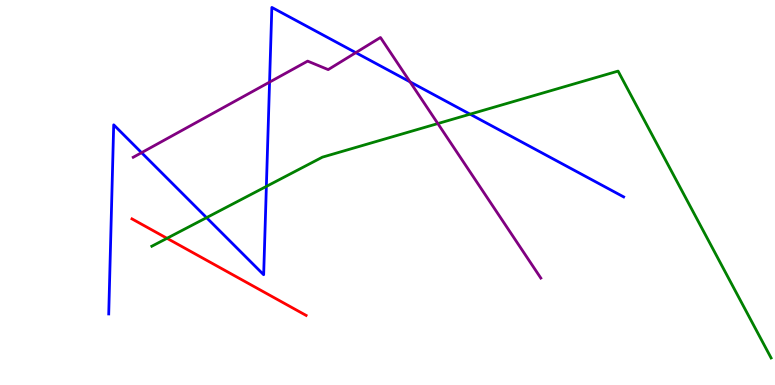[{'lines': ['blue', 'red'], 'intersections': []}, {'lines': ['green', 'red'], 'intersections': [{'x': 2.15, 'y': 3.81}]}, {'lines': ['purple', 'red'], 'intersections': []}, {'lines': ['blue', 'green'], 'intersections': [{'x': 2.67, 'y': 4.35}, {'x': 3.44, 'y': 5.16}, {'x': 6.07, 'y': 7.03}]}, {'lines': ['blue', 'purple'], 'intersections': [{'x': 1.83, 'y': 6.03}, {'x': 3.48, 'y': 7.87}, {'x': 4.59, 'y': 8.63}, {'x': 5.29, 'y': 7.87}]}, {'lines': ['green', 'purple'], 'intersections': [{'x': 5.65, 'y': 6.79}]}]